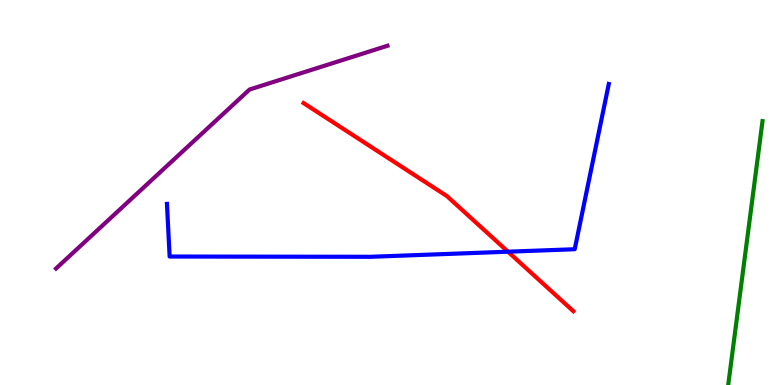[{'lines': ['blue', 'red'], 'intersections': [{'x': 6.55, 'y': 3.46}]}, {'lines': ['green', 'red'], 'intersections': []}, {'lines': ['purple', 'red'], 'intersections': []}, {'lines': ['blue', 'green'], 'intersections': []}, {'lines': ['blue', 'purple'], 'intersections': []}, {'lines': ['green', 'purple'], 'intersections': []}]